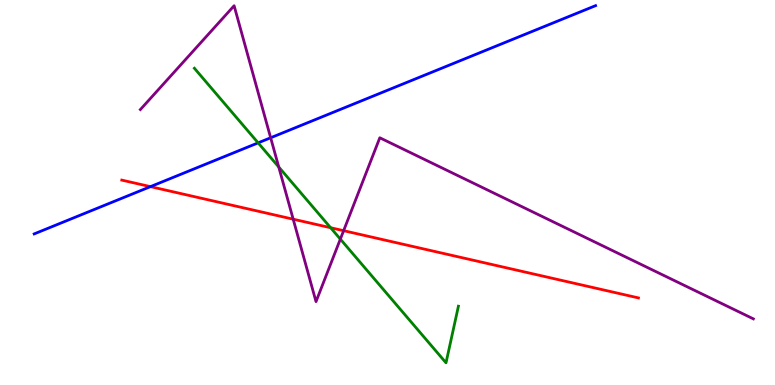[{'lines': ['blue', 'red'], 'intersections': [{'x': 1.94, 'y': 5.15}]}, {'lines': ['green', 'red'], 'intersections': [{'x': 4.27, 'y': 4.09}]}, {'lines': ['purple', 'red'], 'intersections': [{'x': 3.78, 'y': 4.31}, {'x': 4.43, 'y': 4.01}]}, {'lines': ['blue', 'green'], 'intersections': [{'x': 3.33, 'y': 6.29}]}, {'lines': ['blue', 'purple'], 'intersections': [{'x': 3.49, 'y': 6.42}]}, {'lines': ['green', 'purple'], 'intersections': [{'x': 3.6, 'y': 5.66}, {'x': 4.39, 'y': 3.79}]}]